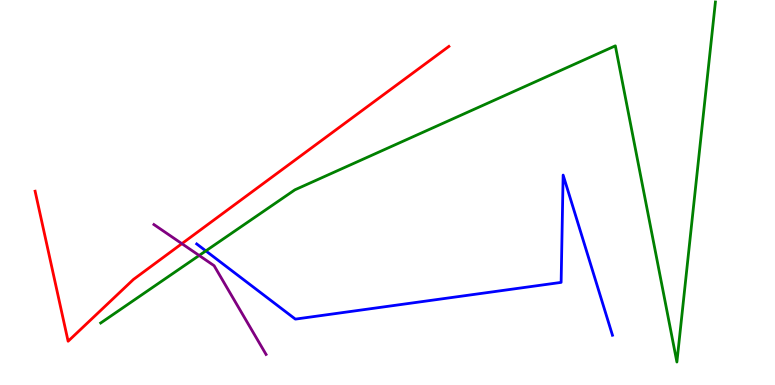[{'lines': ['blue', 'red'], 'intersections': []}, {'lines': ['green', 'red'], 'intersections': []}, {'lines': ['purple', 'red'], 'intersections': [{'x': 2.35, 'y': 3.67}]}, {'lines': ['blue', 'green'], 'intersections': [{'x': 2.66, 'y': 3.48}]}, {'lines': ['blue', 'purple'], 'intersections': []}, {'lines': ['green', 'purple'], 'intersections': [{'x': 2.57, 'y': 3.36}]}]